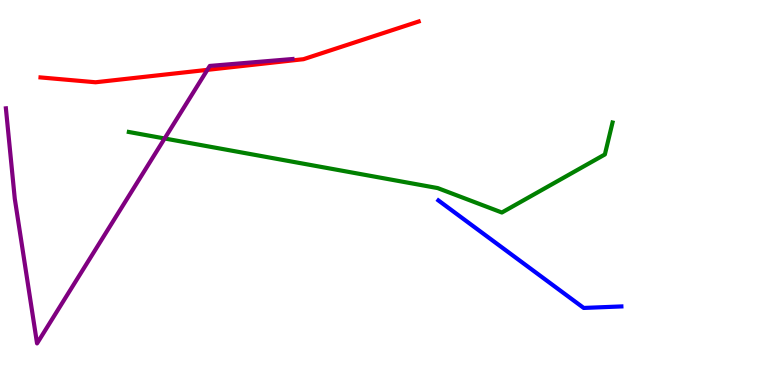[{'lines': ['blue', 'red'], 'intersections': []}, {'lines': ['green', 'red'], 'intersections': []}, {'lines': ['purple', 'red'], 'intersections': [{'x': 2.68, 'y': 8.19}]}, {'lines': ['blue', 'green'], 'intersections': []}, {'lines': ['blue', 'purple'], 'intersections': []}, {'lines': ['green', 'purple'], 'intersections': [{'x': 2.12, 'y': 6.4}]}]